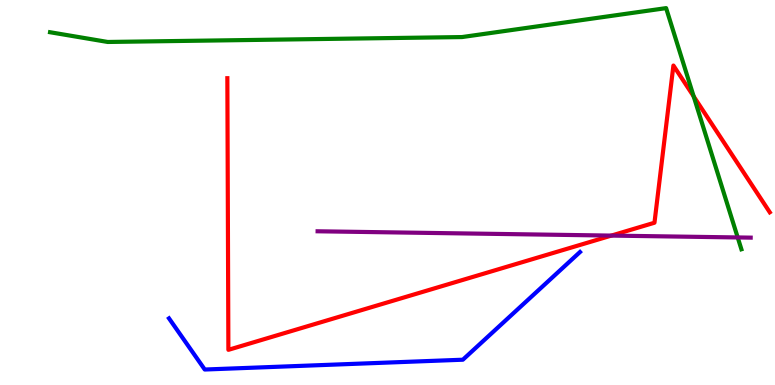[{'lines': ['blue', 'red'], 'intersections': []}, {'lines': ['green', 'red'], 'intersections': [{'x': 8.95, 'y': 7.5}]}, {'lines': ['purple', 'red'], 'intersections': [{'x': 7.89, 'y': 3.88}]}, {'lines': ['blue', 'green'], 'intersections': []}, {'lines': ['blue', 'purple'], 'intersections': []}, {'lines': ['green', 'purple'], 'intersections': [{'x': 9.52, 'y': 3.83}]}]